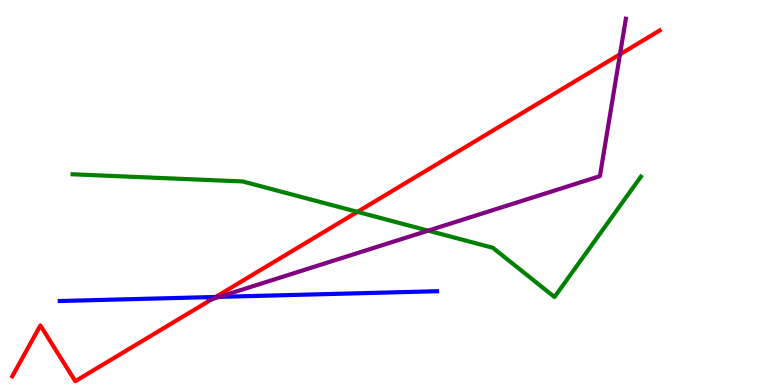[{'lines': ['blue', 'red'], 'intersections': [{'x': 2.78, 'y': 2.29}]}, {'lines': ['green', 'red'], 'intersections': [{'x': 4.61, 'y': 4.5}]}, {'lines': ['purple', 'red'], 'intersections': [{'x': 2.73, 'y': 2.23}, {'x': 8.0, 'y': 8.59}]}, {'lines': ['blue', 'green'], 'intersections': []}, {'lines': ['blue', 'purple'], 'intersections': [{'x': 2.83, 'y': 2.29}]}, {'lines': ['green', 'purple'], 'intersections': [{'x': 5.52, 'y': 4.01}]}]